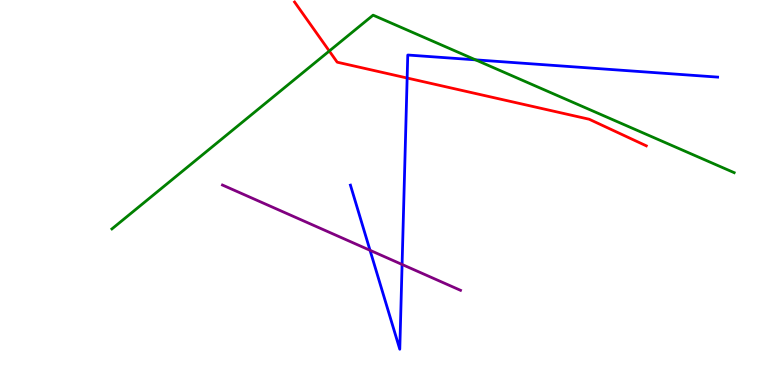[{'lines': ['blue', 'red'], 'intersections': [{'x': 5.25, 'y': 7.97}]}, {'lines': ['green', 'red'], 'intersections': [{'x': 4.25, 'y': 8.67}]}, {'lines': ['purple', 'red'], 'intersections': []}, {'lines': ['blue', 'green'], 'intersections': [{'x': 6.14, 'y': 8.45}]}, {'lines': ['blue', 'purple'], 'intersections': [{'x': 4.77, 'y': 3.5}, {'x': 5.19, 'y': 3.13}]}, {'lines': ['green', 'purple'], 'intersections': []}]